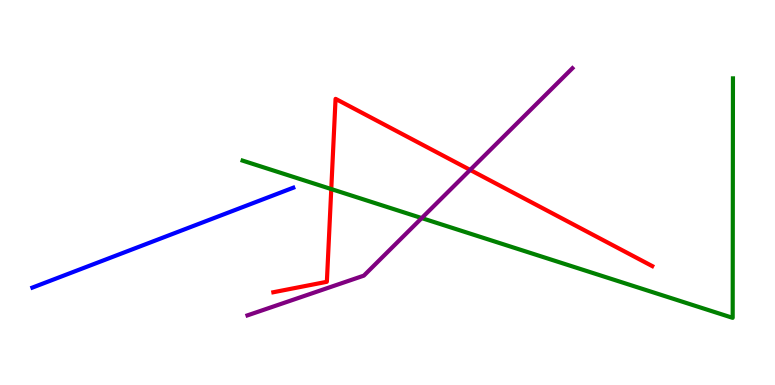[{'lines': ['blue', 'red'], 'intersections': []}, {'lines': ['green', 'red'], 'intersections': [{'x': 4.27, 'y': 5.09}]}, {'lines': ['purple', 'red'], 'intersections': [{'x': 6.07, 'y': 5.59}]}, {'lines': ['blue', 'green'], 'intersections': []}, {'lines': ['blue', 'purple'], 'intersections': []}, {'lines': ['green', 'purple'], 'intersections': [{'x': 5.44, 'y': 4.34}]}]